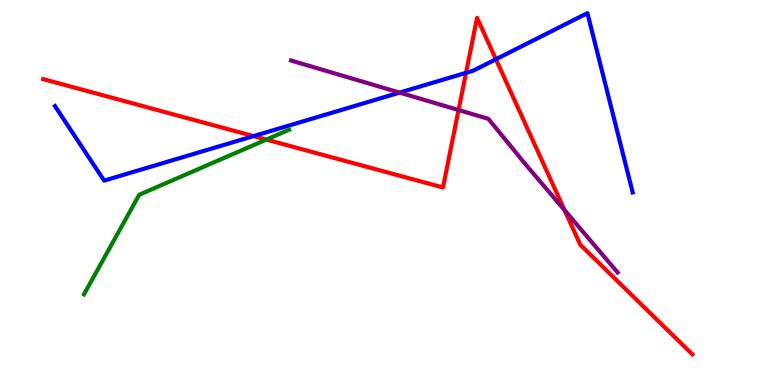[{'lines': ['blue', 'red'], 'intersections': [{'x': 3.27, 'y': 6.46}, {'x': 6.01, 'y': 8.11}, {'x': 6.4, 'y': 8.46}]}, {'lines': ['green', 'red'], 'intersections': [{'x': 3.44, 'y': 6.37}]}, {'lines': ['purple', 'red'], 'intersections': [{'x': 5.92, 'y': 7.14}, {'x': 7.28, 'y': 4.54}]}, {'lines': ['blue', 'green'], 'intersections': []}, {'lines': ['blue', 'purple'], 'intersections': [{'x': 5.16, 'y': 7.59}]}, {'lines': ['green', 'purple'], 'intersections': []}]